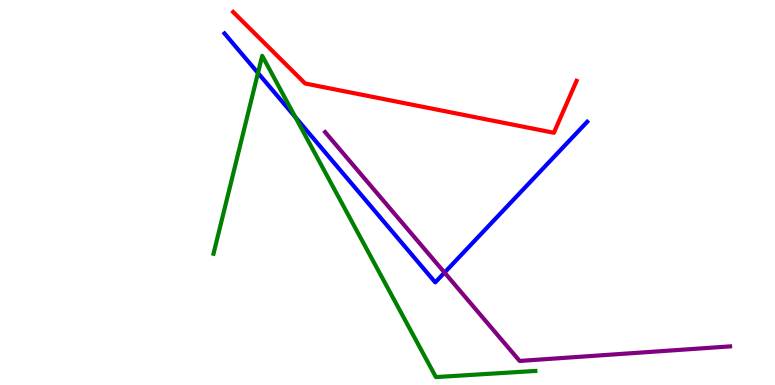[{'lines': ['blue', 'red'], 'intersections': []}, {'lines': ['green', 'red'], 'intersections': []}, {'lines': ['purple', 'red'], 'intersections': []}, {'lines': ['blue', 'green'], 'intersections': [{'x': 3.33, 'y': 8.1}, {'x': 3.81, 'y': 6.96}]}, {'lines': ['blue', 'purple'], 'intersections': [{'x': 5.74, 'y': 2.92}]}, {'lines': ['green', 'purple'], 'intersections': []}]